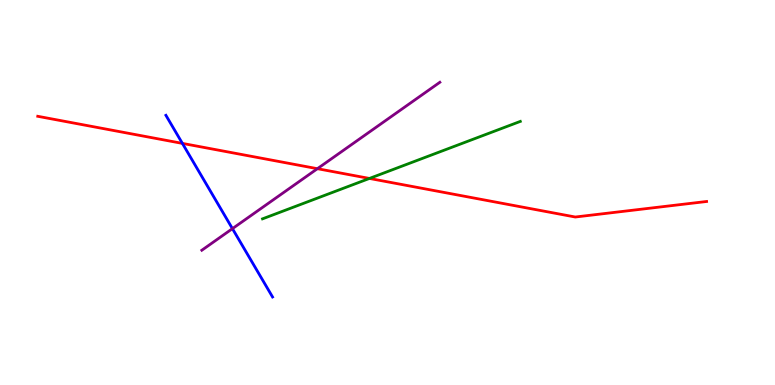[{'lines': ['blue', 'red'], 'intersections': [{'x': 2.35, 'y': 6.28}]}, {'lines': ['green', 'red'], 'intersections': [{'x': 4.77, 'y': 5.37}]}, {'lines': ['purple', 'red'], 'intersections': [{'x': 4.1, 'y': 5.62}]}, {'lines': ['blue', 'green'], 'intersections': []}, {'lines': ['blue', 'purple'], 'intersections': [{'x': 3.0, 'y': 4.06}]}, {'lines': ['green', 'purple'], 'intersections': []}]